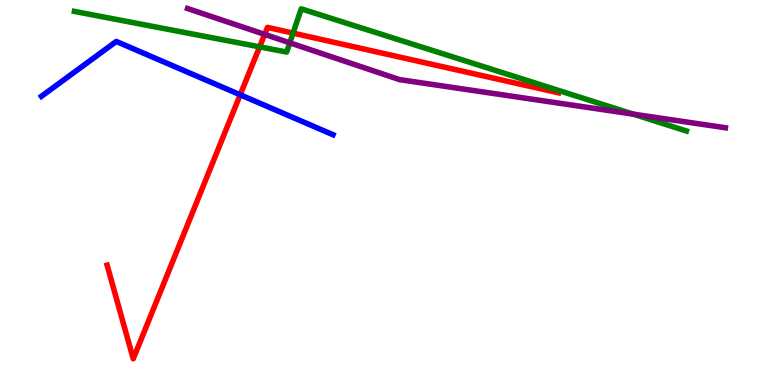[{'lines': ['blue', 'red'], 'intersections': [{'x': 3.1, 'y': 7.54}]}, {'lines': ['green', 'red'], 'intersections': [{'x': 3.35, 'y': 8.78}, {'x': 3.78, 'y': 9.14}]}, {'lines': ['purple', 'red'], 'intersections': [{'x': 3.42, 'y': 9.11}]}, {'lines': ['blue', 'green'], 'intersections': []}, {'lines': ['blue', 'purple'], 'intersections': []}, {'lines': ['green', 'purple'], 'intersections': [{'x': 3.74, 'y': 8.89}, {'x': 8.17, 'y': 7.04}]}]